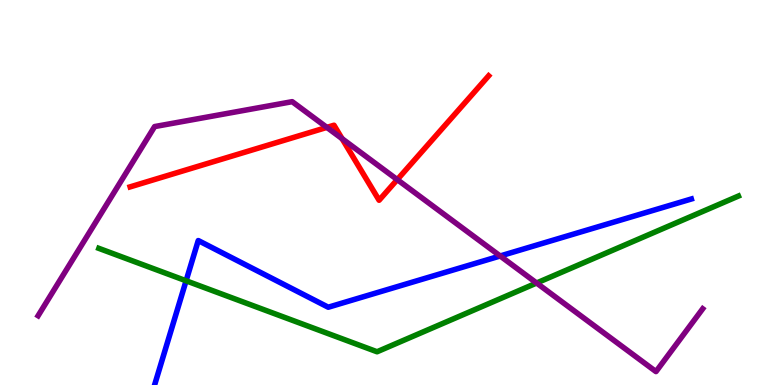[{'lines': ['blue', 'red'], 'intersections': []}, {'lines': ['green', 'red'], 'intersections': []}, {'lines': ['purple', 'red'], 'intersections': [{'x': 4.22, 'y': 6.69}, {'x': 4.41, 'y': 6.4}, {'x': 5.13, 'y': 5.33}]}, {'lines': ['blue', 'green'], 'intersections': [{'x': 2.4, 'y': 2.71}]}, {'lines': ['blue', 'purple'], 'intersections': [{'x': 6.45, 'y': 3.35}]}, {'lines': ['green', 'purple'], 'intersections': [{'x': 6.92, 'y': 2.65}]}]